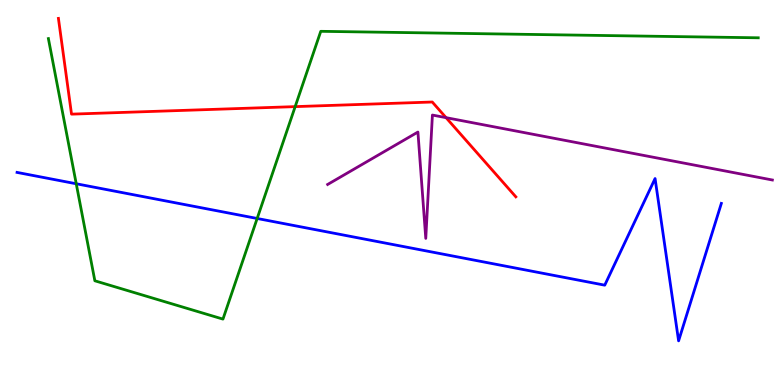[{'lines': ['blue', 'red'], 'intersections': []}, {'lines': ['green', 'red'], 'intersections': [{'x': 3.81, 'y': 7.23}]}, {'lines': ['purple', 'red'], 'intersections': [{'x': 5.76, 'y': 6.94}]}, {'lines': ['blue', 'green'], 'intersections': [{'x': 0.984, 'y': 5.23}, {'x': 3.32, 'y': 4.33}]}, {'lines': ['blue', 'purple'], 'intersections': []}, {'lines': ['green', 'purple'], 'intersections': []}]